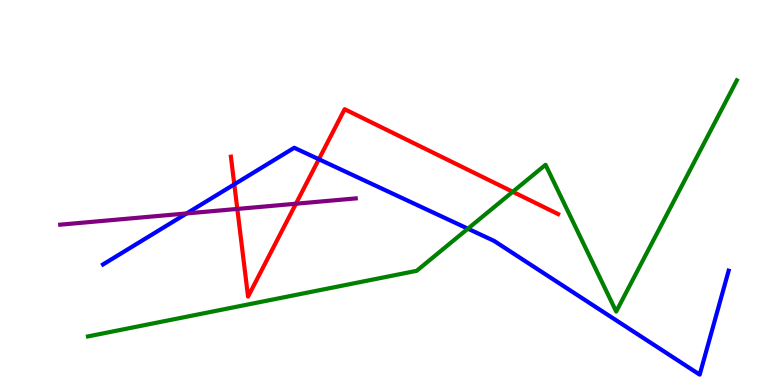[{'lines': ['blue', 'red'], 'intersections': [{'x': 3.02, 'y': 5.21}, {'x': 4.11, 'y': 5.86}]}, {'lines': ['green', 'red'], 'intersections': [{'x': 6.62, 'y': 5.02}]}, {'lines': ['purple', 'red'], 'intersections': [{'x': 3.06, 'y': 4.57}, {'x': 3.82, 'y': 4.71}]}, {'lines': ['blue', 'green'], 'intersections': [{'x': 6.04, 'y': 4.06}]}, {'lines': ['blue', 'purple'], 'intersections': [{'x': 2.41, 'y': 4.46}]}, {'lines': ['green', 'purple'], 'intersections': []}]